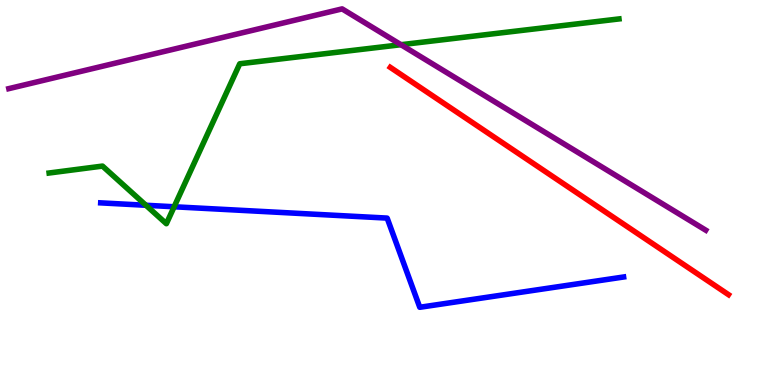[{'lines': ['blue', 'red'], 'intersections': []}, {'lines': ['green', 'red'], 'intersections': []}, {'lines': ['purple', 'red'], 'intersections': []}, {'lines': ['blue', 'green'], 'intersections': [{'x': 1.88, 'y': 4.67}, {'x': 2.25, 'y': 4.63}]}, {'lines': ['blue', 'purple'], 'intersections': []}, {'lines': ['green', 'purple'], 'intersections': [{'x': 5.17, 'y': 8.84}]}]